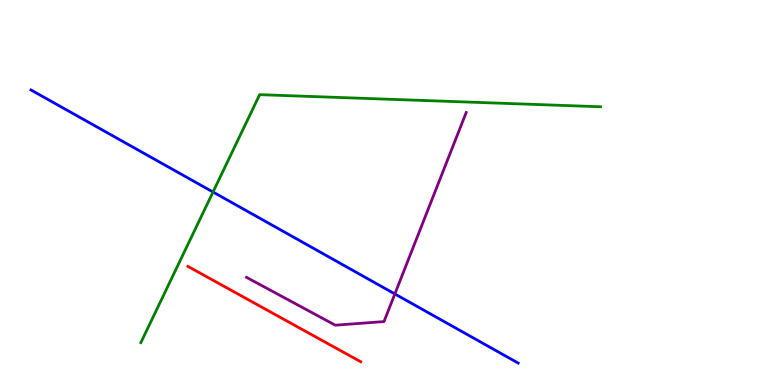[{'lines': ['blue', 'red'], 'intersections': []}, {'lines': ['green', 'red'], 'intersections': []}, {'lines': ['purple', 'red'], 'intersections': []}, {'lines': ['blue', 'green'], 'intersections': [{'x': 2.75, 'y': 5.01}]}, {'lines': ['blue', 'purple'], 'intersections': [{'x': 5.09, 'y': 2.36}]}, {'lines': ['green', 'purple'], 'intersections': []}]